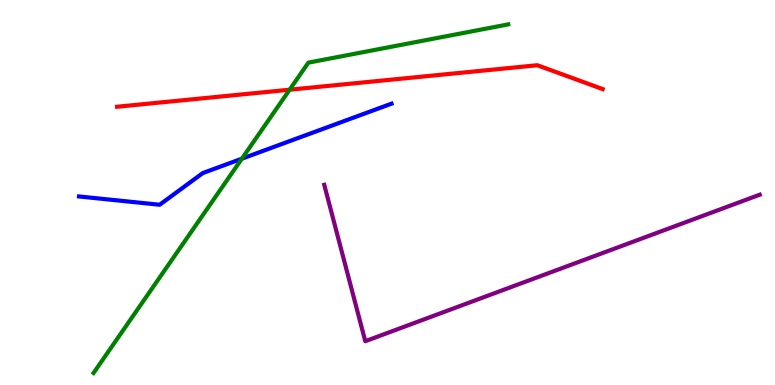[{'lines': ['blue', 'red'], 'intersections': []}, {'lines': ['green', 'red'], 'intersections': [{'x': 3.74, 'y': 7.67}]}, {'lines': ['purple', 'red'], 'intersections': []}, {'lines': ['blue', 'green'], 'intersections': [{'x': 3.12, 'y': 5.88}]}, {'lines': ['blue', 'purple'], 'intersections': []}, {'lines': ['green', 'purple'], 'intersections': []}]